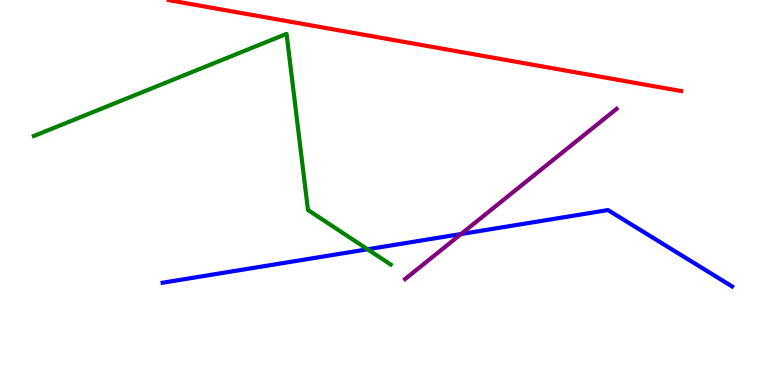[{'lines': ['blue', 'red'], 'intersections': []}, {'lines': ['green', 'red'], 'intersections': []}, {'lines': ['purple', 'red'], 'intersections': []}, {'lines': ['blue', 'green'], 'intersections': [{'x': 4.74, 'y': 3.52}]}, {'lines': ['blue', 'purple'], 'intersections': [{'x': 5.95, 'y': 3.92}]}, {'lines': ['green', 'purple'], 'intersections': []}]